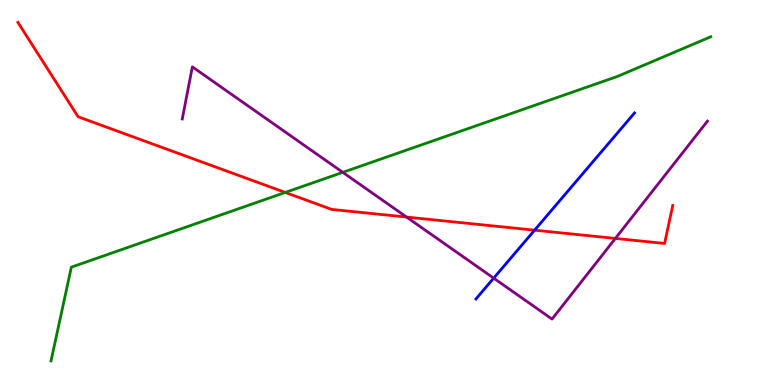[{'lines': ['blue', 'red'], 'intersections': [{'x': 6.9, 'y': 4.02}]}, {'lines': ['green', 'red'], 'intersections': [{'x': 3.68, 'y': 5.0}]}, {'lines': ['purple', 'red'], 'intersections': [{'x': 5.25, 'y': 4.36}, {'x': 7.94, 'y': 3.81}]}, {'lines': ['blue', 'green'], 'intersections': []}, {'lines': ['blue', 'purple'], 'intersections': [{'x': 6.37, 'y': 2.78}]}, {'lines': ['green', 'purple'], 'intersections': [{'x': 4.42, 'y': 5.52}]}]